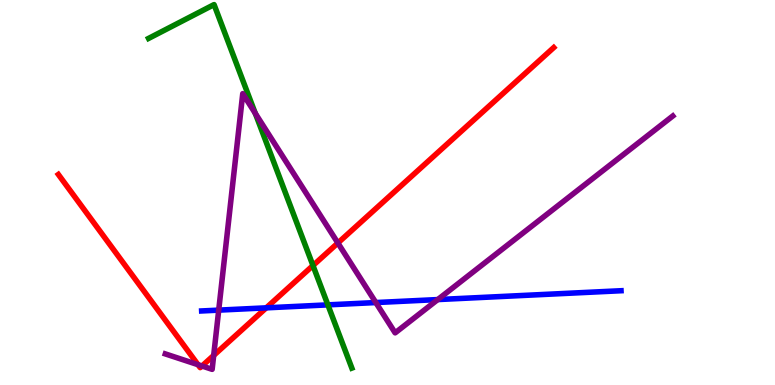[{'lines': ['blue', 'red'], 'intersections': [{'x': 3.44, 'y': 2.0}]}, {'lines': ['green', 'red'], 'intersections': [{'x': 4.04, 'y': 3.1}]}, {'lines': ['purple', 'red'], 'intersections': [{'x': 2.56, 'y': 0.528}, {'x': 2.61, 'y': 0.494}, {'x': 2.76, 'y': 0.768}, {'x': 4.36, 'y': 3.69}]}, {'lines': ['blue', 'green'], 'intersections': [{'x': 4.23, 'y': 2.08}]}, {'lines': ['blue', 'purple'], 'intersections': [{'x': 2.82, 'y': 1.94}, {'x': 4.85, 'y': 2.14}, {'x': 5.65, 'y': 2.22}]}, {'lines': ['green', 'purple'], 'intersections': [{'x': 3.29, 'y': 7.06}]}]